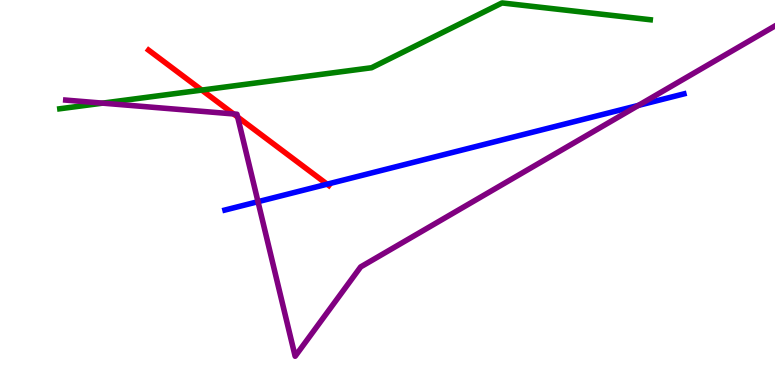[{'lines': ['blue', 'red'], 'intersections': [{'x': 4.22, 'y': 5.22}]}, {'lines': ['green', 'red'], 'intersections': [{'x': 2.6, 'y': 7.66}]}, {'lines': ['purple', 'red'], 'intersections': [{'x': 3.01, 'y': 7.04}, {'x': 3.07, 'y': 6.96}]}, {'lines': ['blue', 'green'], 'intersections': []}, {'lines': ['blue', 'purple'], 'intersections': [{'x': 3.33, 'y': 4.76}, {'x': 8.24, 'y': 7.26}]}, {'lines': ['green', 'purple'], 'intersections': [{'x': 1.32, 'y': 7.32}]}]